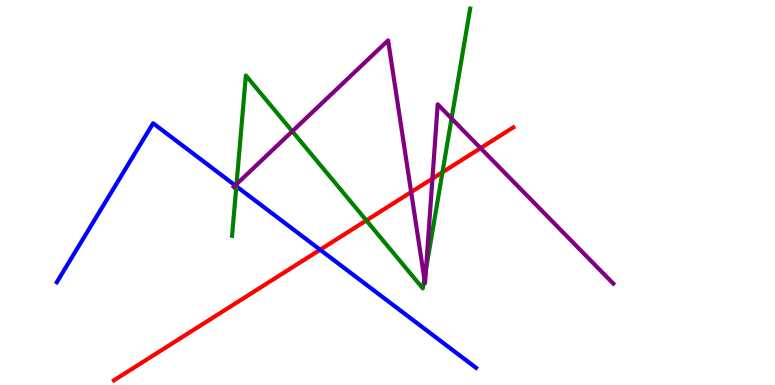[{'lines': ['blue', 'red'], 'intersections': [{'x': 4.13, 'y': 3.51}]}, {'lines': ['green', 'red'], 'intersections': [{'x': 4.73, 'y': 4.27}, {'x': 5.71, 'y': 5.53}]}, {'lines': ['purple', 'red'], 'intersections': [{'x': 5.31, 'y': 5.01}, {'x': 5.58, 'y': 5.36}, {'x': 6.2, 'y': 6.15}]}, {'lines': ['blue', 'green'], 'intersections': [{'x': 3.05, 'y': 5.16}]}, {'lines': ['blue', 'purple'], 'intersections': [{'x': 3.03, 'y': 5.18}]}, {'lines': ['green', 'purple'], 'intersections': [{'x': 3.05, 'y': 5.22}, {'x': 3.77, 'y': 6.59}, {'x': 5.48, 'y': 2.75}, {'x': 5.5, 'y': 3.0}, {'x': 5.83, 'y': 6.92}]}]